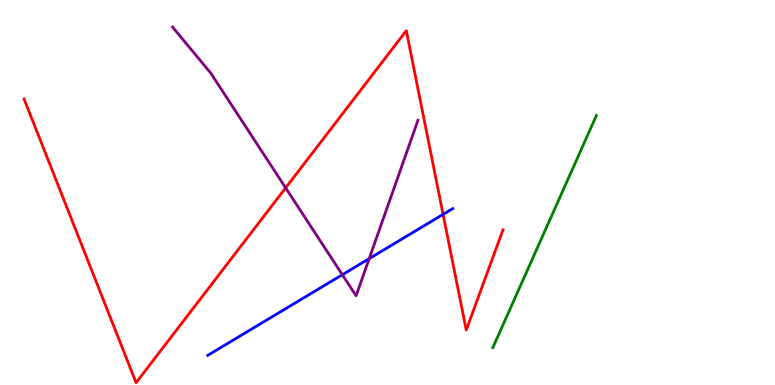[{'lines': ['blue', 'red'], 'intersections': [{'x': 5.72, 'y': 4.43}]}, {'lines': ['green', 'red'], 'intersections': []}, {'lines': ['purple', 'red'], 'intersections': [{'x': 3.69, 'y': 5.12}]}, {'lines': ['blue', 'green'], 'intersections': []}, {'lines': ['blue', 'purple'], 'intersections': [{'x': 4.42, 'y': 2.86}, {'x': 4.76, 'y': 3.28}]}, {'lines': ['green', 'purple'], 'intersections': []}]